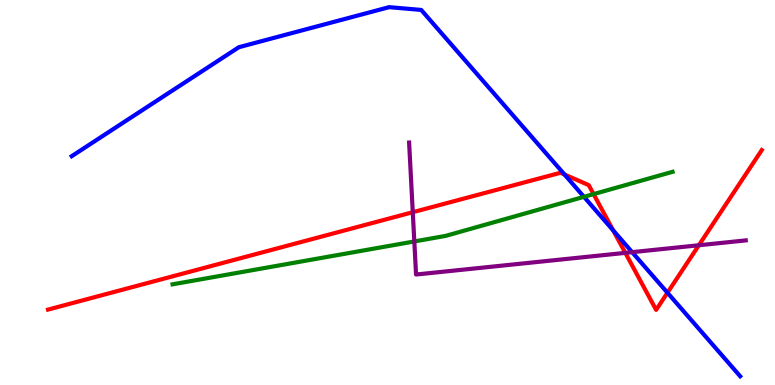[{'lines': ['blue', 'red'], 'intersections': [{'x': 7.28, 'y': 5.47}, {'x': 7.91, 'y': 4.02}, {'x': 8.61, 'y': 2.4}]}, {'lines': ['green', 'red'], 'intersections': [{'x': 7.66, 'y': 4.96}]}, {'lines': ['purple', 'red'], 'intersections': [{'x': 5.33, 'y': 4.49}, {'x': 8.07, 'y': 3.43}, {'x': 9.02, 'y': 3.63}]}, {'lines': ['blue', 'green'], 'intersections': [{'x': 7.53, 'y': 4.89}]}, {'lines': ['blue', 'purple'], 'intersections': [{'x': 8.16, 'y': 3.45}]}, {'lines': ['green', 'purple'], 'intersections': [{'x': 5.35, 'y': 3.73}]}]